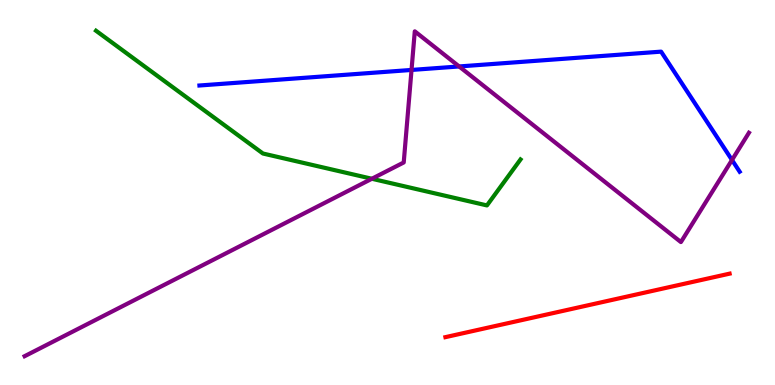[{'lines': ['blue', 'red'], 'intersections': []}, {'lines': ['green', 'red'], 'intersections': []}, {'lines': ['purple', 'red'], 'intersections': []}, {'lines': ['blue', 'green'], 'intersections': []}, {'lines': ['blue', 'purple'], 'intersections': [{'x': 5.31, 'y': 8.18}, {'x': 5.92, 'y': 8.27}, {'x': 9.45, 'y': 5.84}]}, {'lines': ['green', 'purple'], 'intersections': [{'x': 4.8, 'y': 5.36}]}]